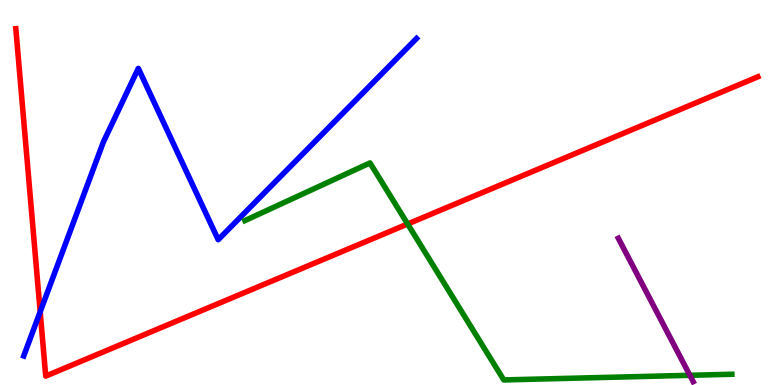[{'lines': ['blue', 'red'], 'intersections': [{'x': 0.518, 'y': 1.9}]}, {'lines': ['green', 'red'], 'intersections': [{'x': 5.26, 'y': 4.18}]}, {'lines': ['purple', 'red'], 'intersections': []}, {'lines': ['blue', 'green'], 'intersections': []}, {'lines': ['blue', 'purple'], 'intersections': []}, {'lines': ['green', 'purple'], 'intersections': [{'x': 8.9, 'y': 0.252}]}]